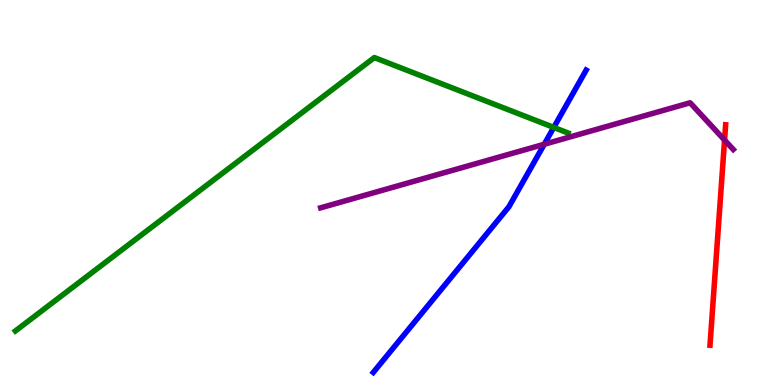[{'lines': ['blue', 'red'], 'intersections': []}, {'lines': ['green', 'red'], 'intersections': []}, {'lines': ['purple', 'red'], 'intersections': [{'x': 9.35, 'y': 6.36}]}, {'lines': ['blue', 'green'], 'intersections': [{'x': 7.15, 'y': 6.69}]}, {'lines': ['blue', 'purple'], 'intersections': [{'x': 7.02, 'y': 6.25}]}, {'lines': ['green', 'purple'], 'intersections': []}]